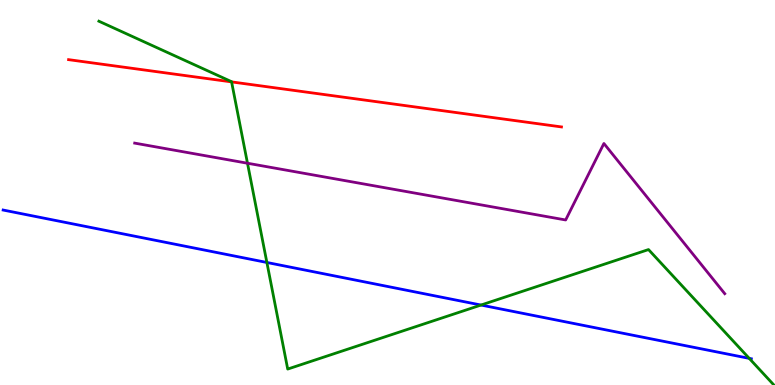[{'lines': ['blue', 'red'], 'intersections': []}, {'lines': ['green', 'red'], 'intersections': [{'x': 2.99, 'y': 7.87}]}, {'lines': ['purple', 'red'], 'intersections': []}, {'lines': ['blue', 'green'], 'intersections': [{'x': 3.44, 'y': 3.18}, {'x': 6.21, 'y': 2.08}, {'x': 9.67, 'y': 0.692}]}, {'lines': ['blue', 'purple'], 'intersections': []}, {'lines': ['green', 'purple'], 'intersections': [{'x': 3.19, 'y': 5.76}]}]